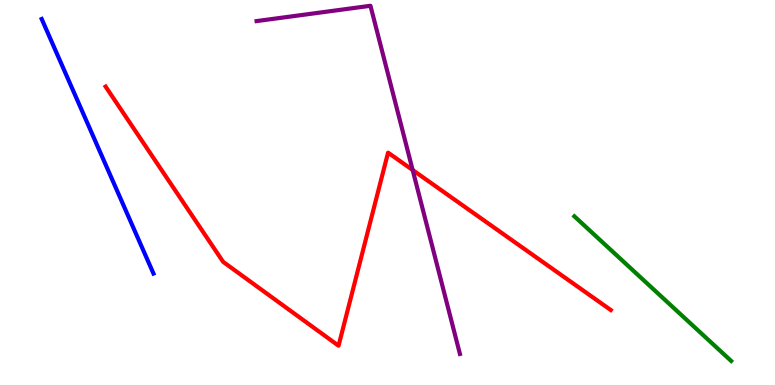[{'lines': ['blue', 'red'], 'intersections': []}, {'lines': ['green', 'red'], 'intersections': []}, {'lines': ['purple', 'red'], 'intersections': [{'x': 5.32, 'y': 5.58}]}, {'lines': ['blue', 'green'], 'intersections': []}, {'lines': ['blue', 'purple'], 'intersections': []}, {'lines': ['green', 'purple'], 'intersections': []}]